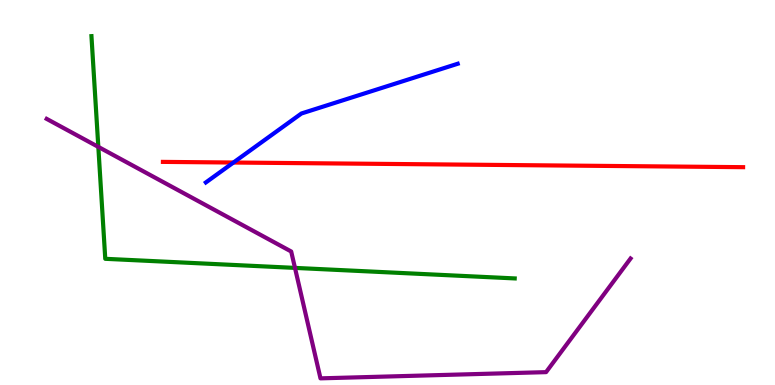[{'lines': ['blue', 'red'], 'intersections': [{'x': 3.01, 'y': 5.78}]}, {'lines': ['green', 'red'], 'intersections': []}, {'lines': ['purple', 'red'], 'intersections': []}, {'lines': ['blue', 'green'], 'intersections': []}, {'lines': ['blue', 'purple'], 'intersections': []}, {'lines': ['green', 'purple'], 'intersections': [{'x': 1.27, 'y': 6.18}, {'x': 3.81, 'y': 3.04}]}]